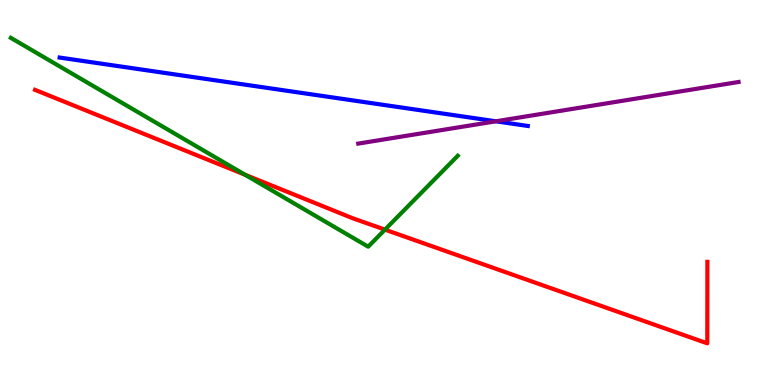[{'lines': ['blue', 'red'], 'intersections': []}, {'lines': ['green', 'red'], 'intersections': [{'x': 3.16, 'y': 5.46}, {'x': 4.97, 'y': 4.04}]}, {'lines': ['purple', 'red'], 'intersections': []}, {'lines': ['blue', 'green'], 'intersections': []}, {'lines': ['blue', 'purple'], 'intersections': [{'x': 6.4, 'y': 6.85}]}, {'lines': ['green', 'purple'], 'intersections': []}]